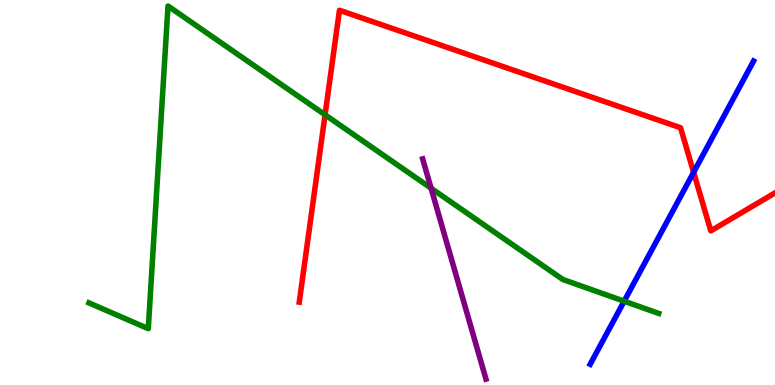[{'lines': ['blue', 'red'], 'intersections': [{'x': 8.95, 'y': 5.52}]}, {'lines': ['green', 'red'], 'intersections': [{'x': 4.19, 'y': 7.02}]}, {'lines': ['purple', 'red'], 'intersections': []}, {'lines': ['blue', 'green'], 'intersections': [{'x': 8.05, 'y': 2.18}]}, {'lines': ['blue', 'purple'], 'intersections': []}, {'lines': ['green', 'purple'], 'intersections': [{'x': 5.56, 'y': 5.11}]}]